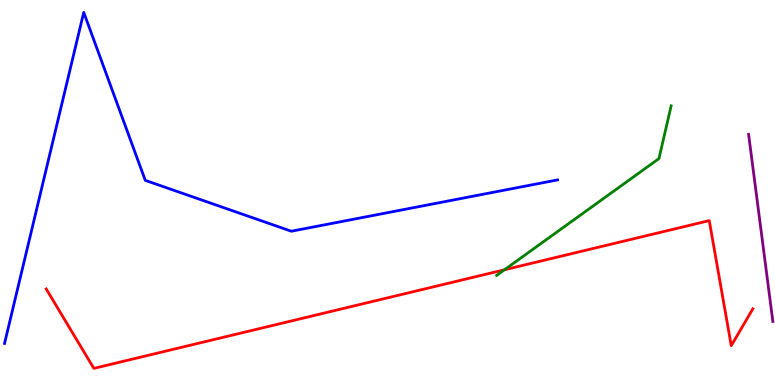[{'lines': ['blue', 'red'], 'intersections': []}, {'lines': ['green', 'red'], 'intersections': [{'x': 6.51, 'y': 2.99}]}, {'lines': ['purple', 'red'], 'intersections': []}, {'lines': ['blue', 'green'], 'intersections': []}, {'lines': ['blue', 'purple'], 'intersections': []}, {'lines': ['green', 'purple'], 'intersections': []}]